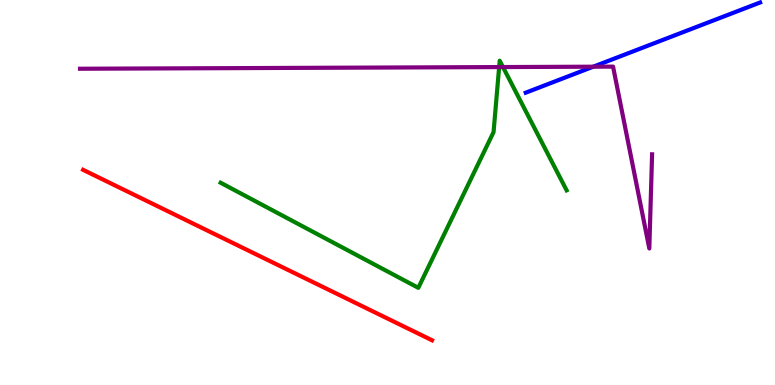[{'lines': ['blue', 'red'], 'intersections': []}, {'lines': ['green', 'red'], 'intersections': []}, {'lines': ['purple', 'red'], 'intersections': []}, {'lines': ['blue', 'green'], 'intersections': []}, {'lines': ['blue', 'purple'], 'intersections': [{'x': 7.65, 'y': 8.27}]}, {'lines': ['green', 'purple'], 'intersections': [{'x': 6.44, 'y': 8.26}, {'x': 6.49, 'y': 8.26}]}]